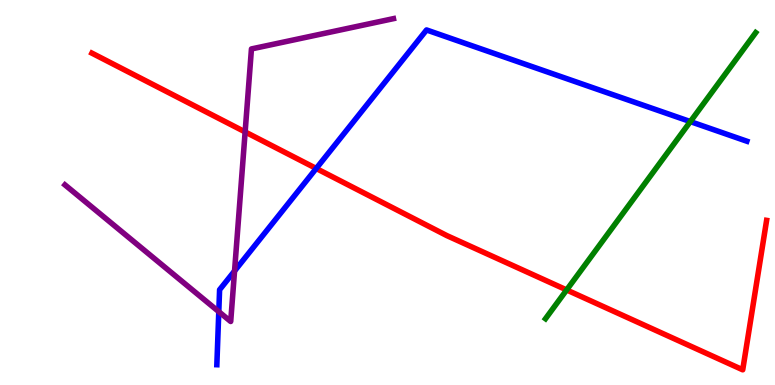[{'lines': ['blue', 'red'], 'intersections': [{'x': 4.08, 'y': 5.62}]}, {'lines': ['green', 'red'], 'intersections': [{'x': 7.31, 'y': 2.47}]}, {'lines': ['purple', 'red'], 'intersections': [{'x': 3.16, 'y': 6.57}]}, {'lines': ['blue', 'green'], 'intersections': [{'x': 8.91, 'y': 6.84}]}, {'lines': ['blue', 'purple'], 'intersections': [{'x': 2.82, 'y': 1.9}, {'x': 3.03, 'y': 2.96}]}, {'lines': ['green', 'purple'], 'intersections': []}]